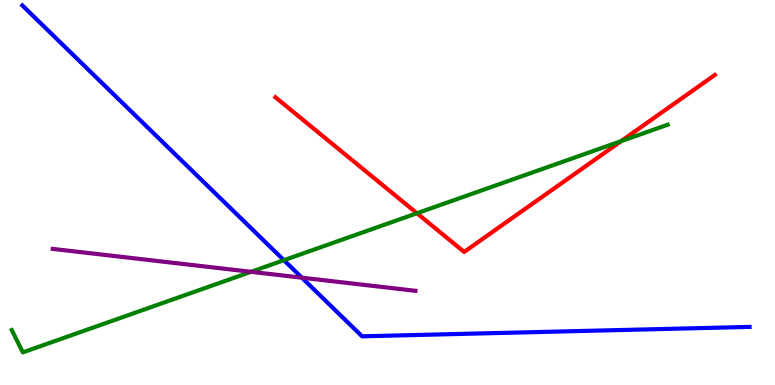[{'lines': ['blue', 'red'], 'intersections': []}, {'lines': ['green', 'red'], 'intersections': [{'x': 5.38, 'y': 4.46}, {'x': 8.01, 'y': 6.33}]}, {'lines': ['purple', 'red'], 'intersections': []}, {'lines': ['blue', 'green'], 'intersections': [{'x': 3.66, 'y': 3.24}]}, {'lines': ['blue', 'purple'], 'intersections': [{'x': 3.9, 'y': 2.79}]}, {'lines': ['green', 'purple'], 'intersections': [{'x': 3.24, 'y': 2.94}]}]